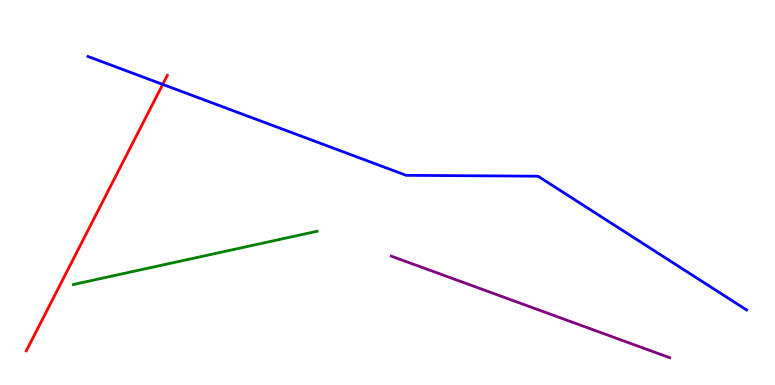[{'lines': ['blue', 'red'], 'intersections': [{'x': 2.1, 'y': 7.81}]}, {'lines': ['green', 'red'], 'intersections': []}, {'lines': ['purple', 'red'], 'intersections': []}, {'lines': ['blue', 'green'], 'intersections': []}, {'lines': ['blue', 'purple'], 'intersections': []}, {'lines': ['green', 'purple'], 'intersections': []}]